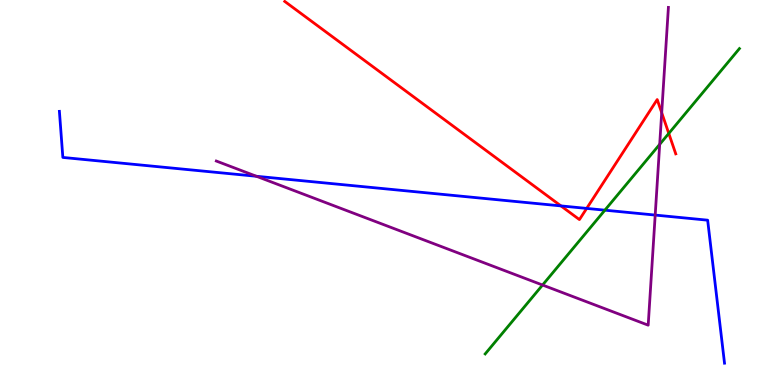[{'lines': ['blue', 'red'], 'intersections': [{'x': 7.24, 'y': 4.65}, {'x': 7.57, 'y': 4.59}]}, {'lines': ['green', 'red'], 'intersections': [{'x': 8.63, 'y': 6.53}]}, {'lines': ['purple', 'red'], 'intersections': [{'x': 8.54, 'y': 7.07}]}, {'lines': ['blue', 'green'], 'intersections': [{'x': 7.8, 'y': 4.54}]}, {'lines': ['blue', 'purple'], 'intersections': [{'x': 3.31, 'y': 5.42}, {'x': 8.45, 'y': 4.41}]}, {'lines': ['green', 'purple'], 'intersections': [{'x': 7.0, 'y': 2.6}, {'x': 8.51, 'y': 6.25}]}]